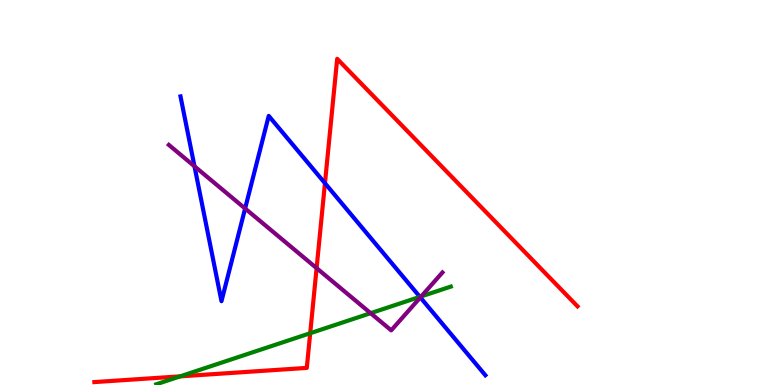[{'lines': ['blue', 'red'], 'intersections': [{'x': 4.19, 'y': 5.24}]}, {'lines': ['green', 'red'], 'intersections': [{'x': 2.32, 'y': 0.225}, {'x': 4.0, 'y': 1.34}]}, {'lines': ['purple', 'red'], 'intersections': [{'x': 4.09, 'y': 3.04}]}, {'lines': ['blue', 'green'], 'intersections': [{'x': 5.42, 'y': 2.29}]}, {'lines': ['blue', 'purple'], 'intersections': [{'x': 2.51, 'y': 5.68}, {'x': 3.16, 'y': 4.58}, {'x': 5.42, 'y': 2.27}]}, {'lines': ['green', 'purple'], 'intersections': [{'x': 4.78, 'y': 1.87}, {'x': 5.44, 'y': 2.3}]}]